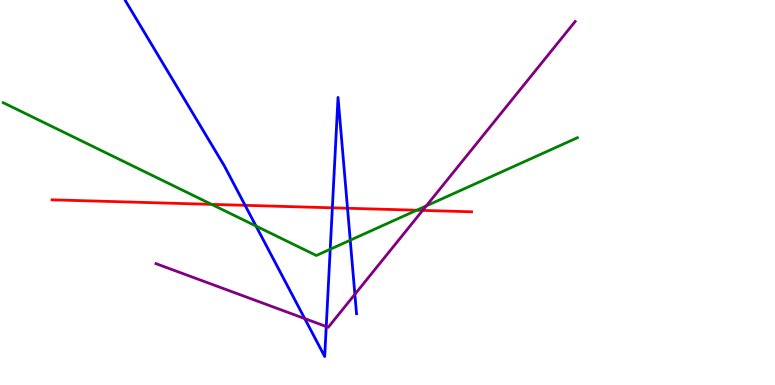[{'lines': ['blue', 'red'], 'intersections': [{'x': 3.16, 'y': 4.67}, {'x': 4.29, 'y': 4.6}, {'x': 4.48, 'y': 4.59}]}, {'lines': ['green', 'red'], 'intersections': [{'x': 2.73, 'y': 4.69}, {'x': 5.38, 'y': 4.54}]}, {'lines': ['purple', 'red'], 'intersections': [{'x': 5.45, 'y': 4.54}]}, {'lines': ['blue', 'green'], 'intersections': [{'x': 3.3, 'y': 4.13}, {'x': 4.26, 'y': 3.53}, {'x': 4.52, 'y': 3.76}]}, {'lines': ['blue', 'purple'], 'intersections': [{'x': 3.93, 'y': 1.72}, {'x': 4.21, 'y': 1.52}, {'x': 4.58, 'y': 2.36}]}, {'lines': ['green', 'purple'], 'intersections': [{'x': 5.5, 'y': 4.65}]}]